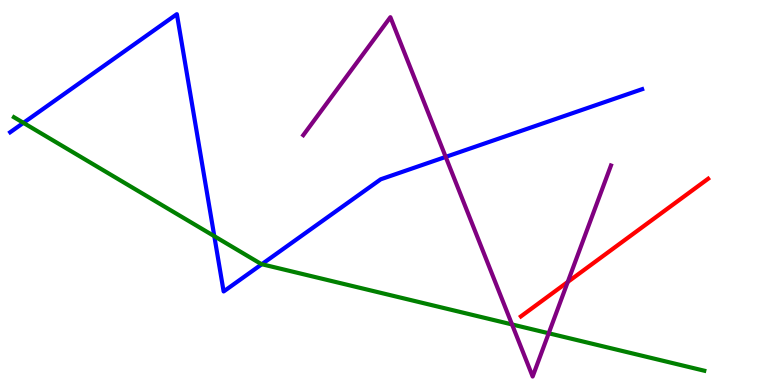[{'lines': ['blue', 'red'], 'intersections': []}, {'lines': ['green', 'red'], 'intersections': []}, {'lines': ['purple', 'red'], 'intersections': [{'x': 7.33, 'y': 2.68}]}, {'lines': ['blue', 'green'], 'intersections': [{'x': 0.302, 'y': 6.81}, {'x': 2.77, 'y': 3.87}, {'x': 3.38, 'y': 3.14}]}, {'lines': ['blue', 'purple'], 'intersections': [{'x': 5.75, 'y': 5.92}]}, {'lines': ['green', 'purple'], 'intersections': [{'x': 6.61, 'y': 1.57}, {'x': 7.08, 'y': 1.34}]}]